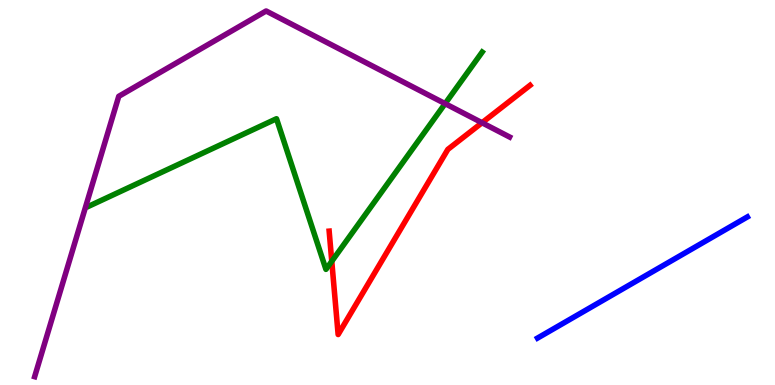[{'lines': ['blue', 'red'], 'intersections': []}, {'lines': ['green', 'red'], 'intersections': [{'x': 4.28, 'y': 3.21}]}, {'lines': ['purple', 'red'], 'intersections': [{'x': 6.22, 'y': 6.81}]}, {'lines': ['blue', 'green'], 'intersections': []}, {'lines': ['blue', 'purple'], 'intersections': []}, {'lines': ['green', 'purple'], 'intersections': [{'x': 5.74, 'y': 7.31}]}]